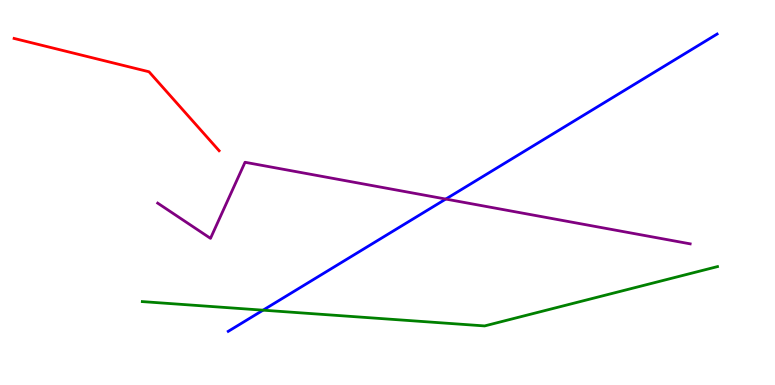[{'lines': ['blue', 'red'], 'intersections': []}, {'lines': ['green', 'red'], 'intersections': []}, {'lines': ['purple', 'red'], 'intersections': []}, {'lines': ['blue', 'green'], 'intersections': [{'x': 3.39, 'y': 1.94}]}, {'lines': ['blue', 'purple'], 'intersections': [{'x': 5.75, 'y': 4.83}]}, {'lines': ['green', 'purple'], 'intersections': []}]